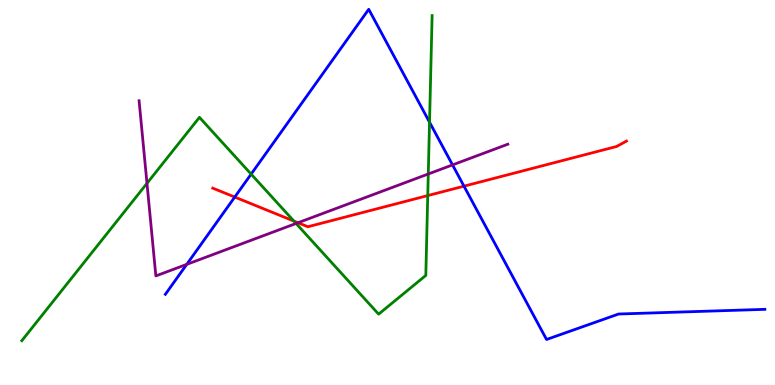[{'lines': ['blue', 'red'], 'intersections': [{'x': 3.03, 'y': 4.88}, {'x': 5.99, 'y': 5.16}]}, {'lines': ['green', 'red'], 'intersections': [{'x': 3.79, 'y': 4.26}, {'x': 5.52, 'y': 4.92}]}, {'lines': ['purple', 'red'], 'intersections': [{'x': 3.85, 'y': 4.21}]}, {'lines': ['blue', 'green'], 'intersections': [{'x': 3.24, 'y': 5.48}, {'x': 5.54, 'y': 6.83}]}, {'lines': ['blue', 'purple'], 'intersections': [{'x': 2.41, 'y': 3.13}, {'x': 5.84, 'y': 5.72}]}, {'lines': ['green', 'purple'], 'intersections': [{'x': 1.9, 'y': 5.24}, {'x': 3.82, 'y': 4.2}, {'x': 5.53, 'y': 5.48}]}]